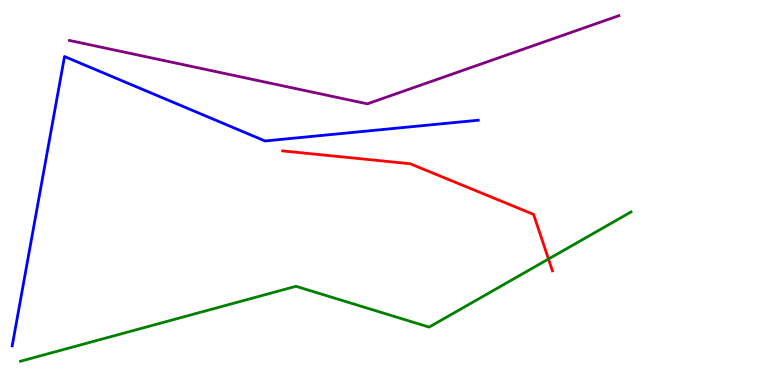[{'lines': ['blue', 'red'], 'intersections': []}, {'lines': ['green', 'red'], 'intersections': [{'x': 7.08, 'y': 3.27}]}, {'lines': ['purple', 'red'], 'intersections': []}, {'lines': ['blue', 'green'], 'intersections': []}, {'lines': ['blue', 'purple'], 'intersections': []}, {'lines': ['green', 'purple'], 'intersections': []}]